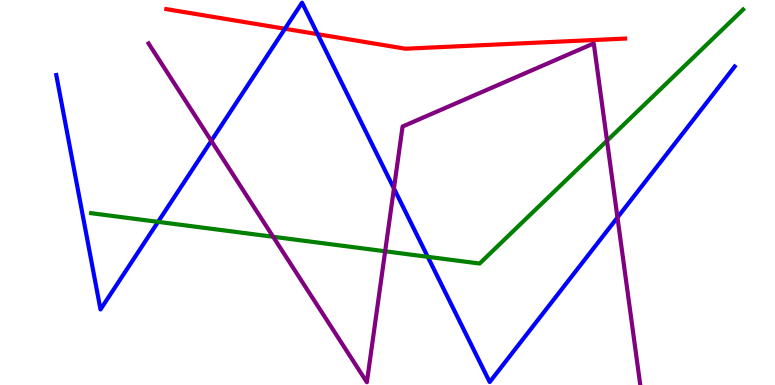[{'lines': ['blue', 'red'], 'intersections': [{'x': 3.68, 'y': 9.25}, {'x': 4.1, 'y': 9.11}]}, {'lines': ['green', 'red'], 'intersections': []}, {'lines': ['purple', 'red'], 'intersections': []}, {'lines': ['blue', 'green'], 'intersections': [{'x': 2.04, 'y': 4.24}, {'x': 5.52, 'y': 3.33}]}, {'lines': ['blue', 'purple'], 'intersections': [{'x': 2.73, 'y': 6.34}, {'x': 5.08, 'y': 5.11}, {'x': 7.97, 'y': 4.35}]}, {'lines': ['green', 'purple'], 'intersections': [{'x': 3.52, 'y': 3.85}, {'x': 4.97, 'y': 3.47}, {'x': 7.83, 'y': 6.34}]}]